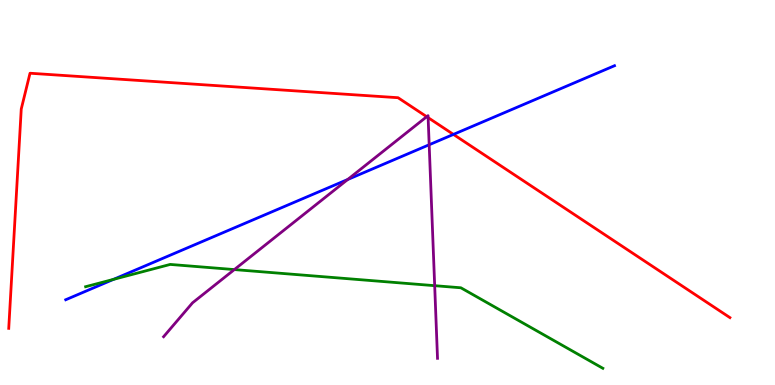[{'lines': ['blue', 'red'], 'intersections': [{'x': 5.85, 'y': 6.51}]}, {'lines': ['green', 'red'], 'intersections': []}, {'lines': ['purple', 'red'], 'intersections': [{'x': 5.51, 'y': 6.97}, {'x': 5.52, 'y': 6.94}]}, {'lines': ['blue', 'green'], 'intersections': [{'x': 1.46, 'y': 2.74}]}, {'lines': ['blue', 'purple'], 'intersections': [{'x': 4.49, 'y': 5.34}, {'x': 5.54, 'y': 6.24}]}, {'lines': ['green', 'purple'], 'intersections': [{'x': 3.02, 'y': 3.0}, {'x': 5.61, 'y': 2.58}]}]